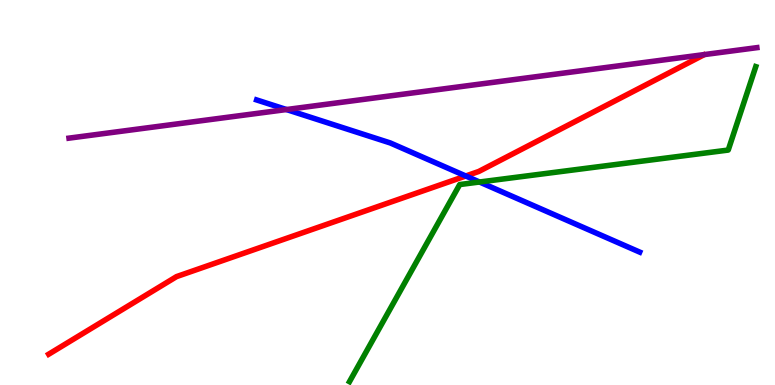[{'lines': ['blue', 'red'], 'intersections': [{'x': 6.01, 'y': 5.43}]}, {'lines': ['green', 'red'], 'intersections': []}, {'lines': ['purple', 'red'], 'intersections': []}, {'lines': ['blue', 'green'], 'intersections': [{'x': 6.19, 'y': 5.27}]}, {'lines': ['blue', 'purple'], 'intersections': [{'x': 3.7, 'y': 7.15}]}, {'lines': ['green', 'purple'], 'intersections': []}]